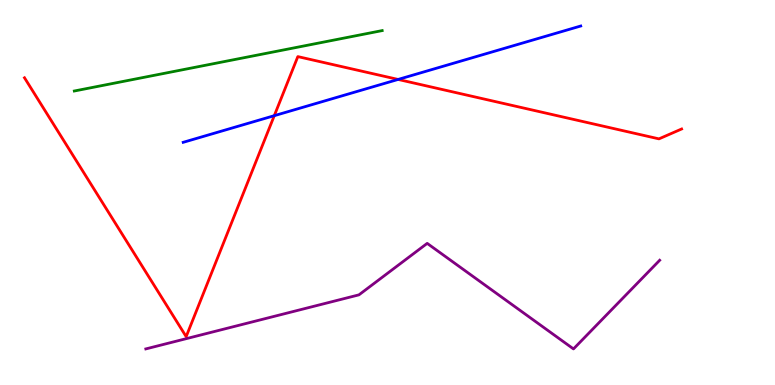[{'lines': ['blue', 'red'], 'intersections': [{'x': 3.54, 'y': 7.0}, {'x': 5.14, 'y': 7.94}]}, {'lines': ['green', 'red'], 'intersections': []}, {'lines': ['purple', 'red'], 'intersections': []}, {'lines': ['blue', 'green'], 'intersections': []}, {'lines': ['blue', 'purple'], 'intersections': []}, {'lines': ['green', 'purple'], 'intersections': []}]